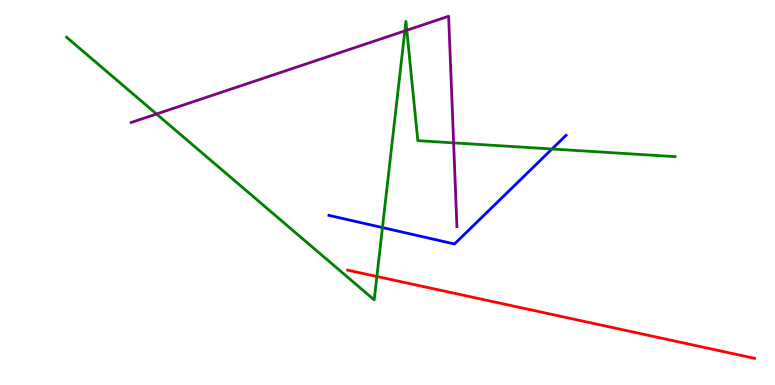[{'lines': ['blue', 'red'], 'intersections': []}, {'lines': ['green', 'red'], 'intersections': [{'x': 4.86, 'y': 2.82}]}, {'lines': ['purple', 'red'], 'intersections': []}, {'lines': ['blue', 'green'], 'intersections': [{'x': 4.93, 'y': 4.09}, {'x': 7.12, 'y': 6.13}]}, {'lines': ['blue', 'purple'], 'intersections': []}, {'lines': ['green', 'purple'], 'intersections': [{'x': 2.02, 'y': 7.04}, {'x': 5.22, 'y': 9.2}, {'x': 5.25, 'y': 9.21}, {'x': 5.85, 'y': 6.29}]}]